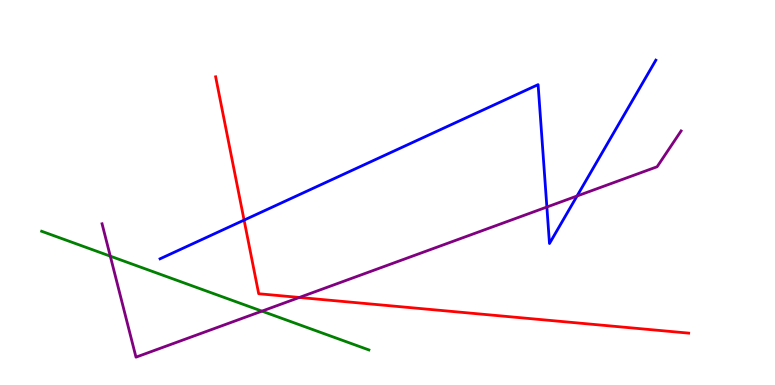[{'lines': ['blue', 'red'], 'intersections': [{'x': 3.15, 'y': 4.28}]}, {'lines': ['green', 'red'], 'intersections': []}, {'lines': ['purple', 'red'], 'intersections': [{'x': 3.86, 'y': 2.27}]}, {'lines': ['blue', 'green'], 'intersections': []}, {'lines': ['blue', 'purple'], 'intersections': [{'x': 7.06, 'y': 4.62}, {'x': 7.45, 'y': 4.91}]}, {'lines': ['green', 'purple'], 'intersections': [{'x': 1.42, 'y': 3.35}, {'x': 3.38, 'y': 1.92}]}]